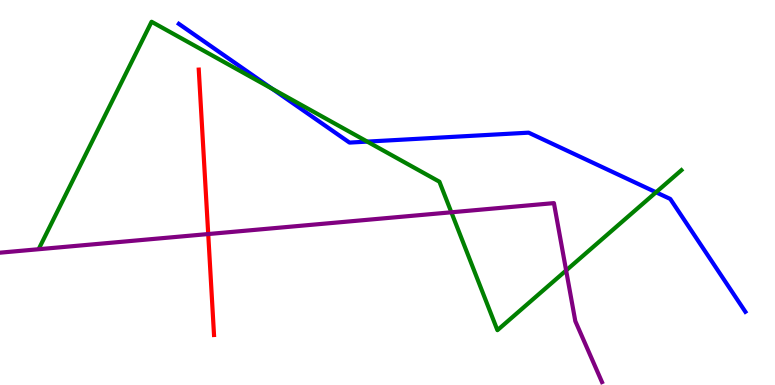[{'lines': ['blue', 'red'], 'intersections': []}, {'lines': ['green', 'red'], 'intersections': []}, {'lines': ['purple', 'red'], 'intersections': [{'x': 2.69, 'y': 3.92}]}, {'lines': ['blue', 'green'], 'intersections': [{'x': 3.51, 'y': 7.7}, {'x': 4.74, 'y': 6.32}, {'x': 8.46, 'y': 5.01}]}, {'lines': ['blue', 'purple'], 'intersections': []}, {'lines': ['green', 'purple'], 'intersections': [{'x': 5.82, 'y': 4.49}, {'x': 7.3, 'y': 2.98}]}]